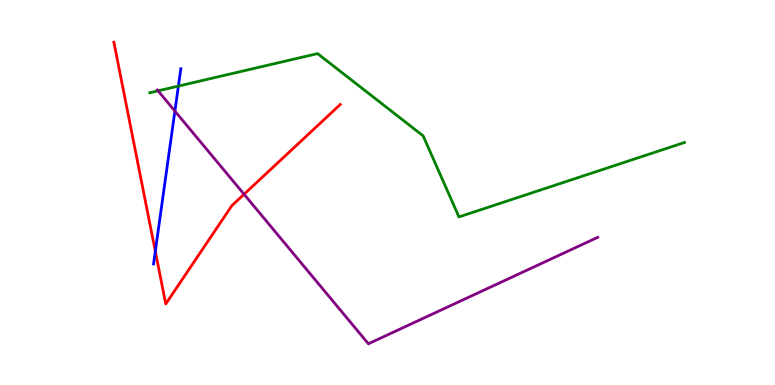[{'lines': ['blue', 'red'], 'intersections': [{'x': 2.0, 'y': 3.47}]}, {'lines': ['green', 'red'], 'intersections': []}, {'lines': ['purple', 'red'], 'intersections': [{'x': 3.15, 'y': 4.95}]}, {'lines': ['blue', 'green'], 'intersections': [{'x': 2.3, 'y': 7.76}]}, {'lines': ['blue', 'purple'], 'intersections': [{'x': 2.26, 'y': 7.11}]}, {'lines': ['green', 'purple'], 'intersections': [{'x': 2.04, 'y': 7.64}]}]